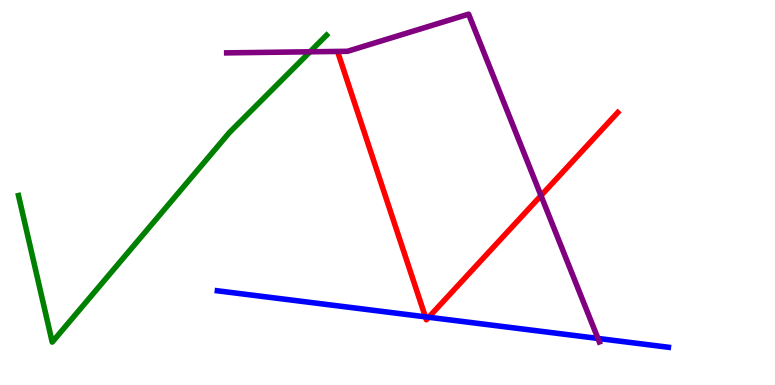[{'lines': ['blue', 'red'], 'intersections': [{'x': 5.49, 'y': 1.77}, {'x': 5.53, 'y': 1.76}]}, {'lines': ['green', 'red'], 'intersections': []}, {'lines': ['purple', 'red'], 'intersections': [{'x': 6.98, 'y': 4.92}]}, {'lines': ['blue', 'green'], 'intersections': []}, {'lines': ['blue', 'purple'], 'intersections': [{'x': 7.72, 'y': 1.21}]}, {'lines': ['green', 'purple'], 'intersections': [{'x': 4.0, 'y': 8.65}]}]